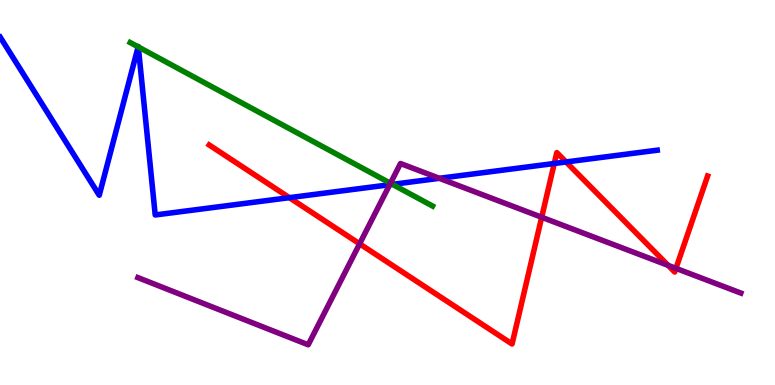[{'lines': ['blue', 'red'], 'intersections': [{'x': 3.73, 'y': 4.87}, {'x': 7.15, 'y': 5.75}, {'x': 7.3, 'y': 5.79}]}, {'lines': ['green', 'red'], 'intersections': []}, {'lines': ['purple', 'red'], 'intersections': [{'x': 4.64, 'y': 3.67}, {'x': 6.99, 'y': 4.36}, {'x': 8.62, 'y': 3.11}, {'x': 8.72, 'y': 3.03}]}, {'lines': ['blue', 'green'], 'intersections': [{'x': 1.78, 'y': 8.78}, {'x': 1.78, 'y': 8.78}, {'x': 5.06, 'y': 5.21}]}, {'lines': ['blue', 'purple'], 'intersections': [{'x': 5.03, 'y': 5.2}, {'x': 5.67, 'y': 5.37}]}, {'lines': ['green', 'purple'], 'intersections': [{'x': 5.04, 'y': 5.24}]}]